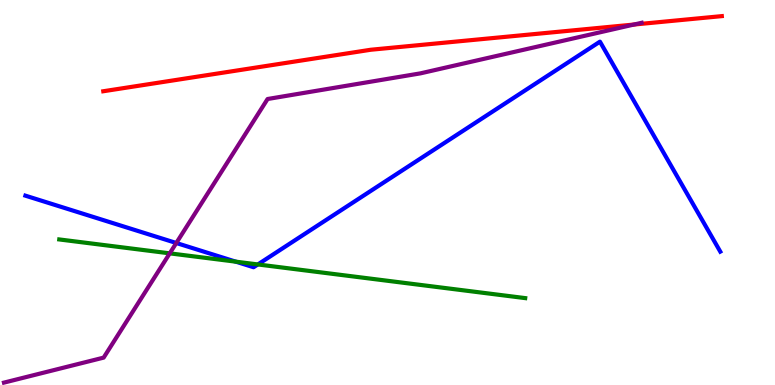[{'lines': ['blue', 'red'], 'intersections': []}, {'lines': ['green', 'red'], 'intersections': []}, {'lines': ['purple', 'red'], 'intersections': [{'x': 8.18, 'y': 9.36}]}, {'lines': ['blue', 'green'], 'intersections': [{'x': 3.04, 'y': 3.2}, {'x': 3.33, 'y': 3.13}]}, {'lines': ['blue', 'purple'], 'intersections': [{'x': 2.27, 'y': 3.69}]}, {'lines': ['green', 'purple'], 'intersections': [{'x': 2.19, 'y': 3.42}]}]